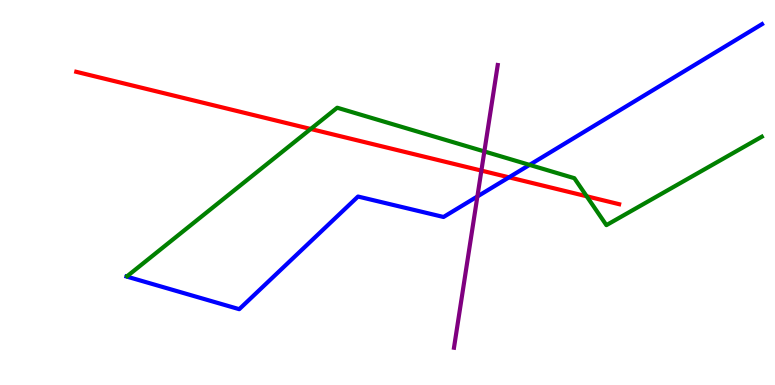[{'lines': ['blue', 'red'], 'intersections': [{'x': 6.57, 'y': 5.39}]}, {'lines': ['green', 'red'], 'intersections': [{'x': 4.01, 'y': 6.65}, {'x': 7.57, 'y': 4.9}]}, {'lines': ['purple', 'red'], 'intersections': [{'x': 6.21, 'y': 5.57}]}, {'lines': ['blue', 'green'], 'intersections': [{'x': 6.83, 'y': 5.72}]}, {'lines': ['blue', 'purple'], 'intersections': [{'x': 6.16, 'y': 4.9}]}, {'lines': ['green', 'purple'], 'intersections': [{'x': 6.25, 'y': 6.07}]}]